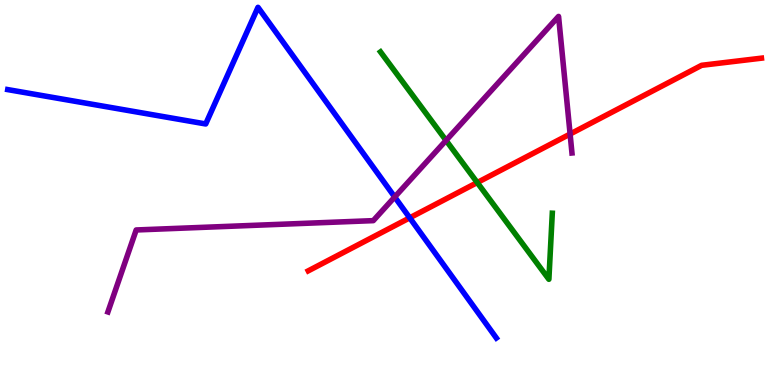[{'lines': ['blue', 'red'], 'intersections': [{'x': 5.29, 'y': 4.34}]}, {'lines': ['green', 'red'], 'intersections': [{'x': 6.16, 'y': 5.26}]}, {'lines': ['purple', 'red'], 'intersections': [{'x': 7.36, 'y': 6.52}]}, {'lines': ['blue', 'green'], 'intersections': []}, {'lines': ['blue', 'purple'], 'intersections': [{'x': 5.09, 'y': 4.88}]}, {'lines': ['green', 'purple'], 'intersections': [{'x': 5.76, 'y': 6.35}]}]